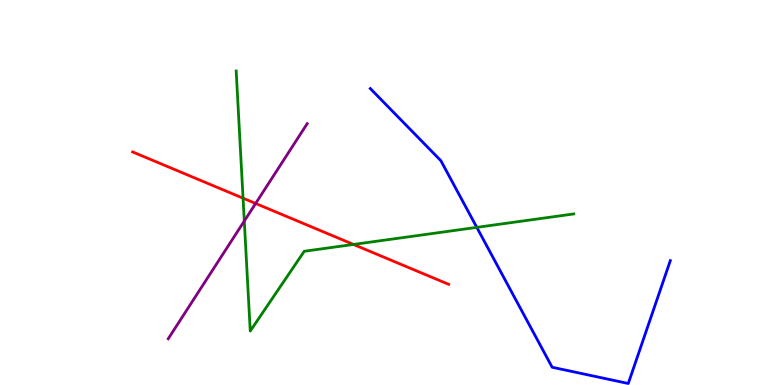[{'lines': ['blue', 'red'], 'intersections': []}, {'lines': ['green', 'red'], 'intersections': [{'x': 3.14, 'y': 4.85}, {'x': 4.56, 'y': 3.65}]}, {'lines': ['purple', 'red'], 'intersections': [{'x': 3.3, 'y': 4.72}]}, {'lines': ['blue', 'green'], 'intersections': [{'x': 6.15, 'y': 4.09}]}, {'lines': ['blue', 'purple'], 'intersections': []}, {'lines': ['green', 'purple'], 'intersections': [{'x': 3.15, 'y': 4.26}]}]